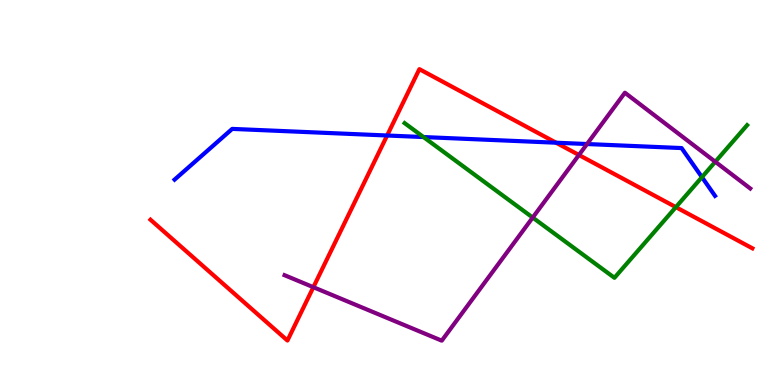[{'lines': ['blue', 'red'], 'intersections': [{'x': 5.0, 'y': 6.48}, {'x': 7.18, 'y': 6.29}]}, {'lines': ['green', 'red'], 'intersections': [{'x': 8.72, 'y': 4.62}]}, {'lines': ['purple', 'red'], 'intersections': [{'x': 4.04, 'y': 2.54}, {'x': 7.47, 'y': 5.97}]}, {'lines': ['blue', 'green'], 'intersections': [{'x': 5.46, 'y': 6.44}, {'x': 9.06, 'y': 5.4}]}, {'lines': ['blue', 'purple'], 'intersections': [{'x': 7.57, 'y': 6.26}]}, {'lines': ['green', 'purple'], 'intersections': [{'x': 6.87, 'y': 4.35}, {'x': 9.23, 'y': 5.8}]}]